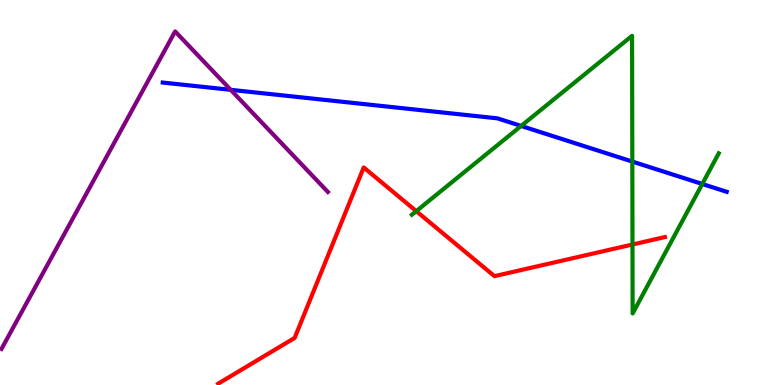[{'lines': ['blue', 'red'], 'intersections': []}, {'lines': ['green', 'red'], 'intersections': [{'x': 5.37, 'y': 4.52}, {'x': 8.16, 'y': 3.65}]}, {'lines': ['purple', 'red'], 'intersections': []}, {'lines': ['blue', 'green'], 'intersections': [{'x': 6.72, 'y': 6.73}, {'x': 8.16, 'y': 5.8}, {'x': 9.06, 'y': 5.22}]}, {'lines': ['blue', 'purple'], 'intersections': [{'x': 2.98, 'y': 7.67}]}, {'lines': ['green', 'purple'], 'intersections': []}]